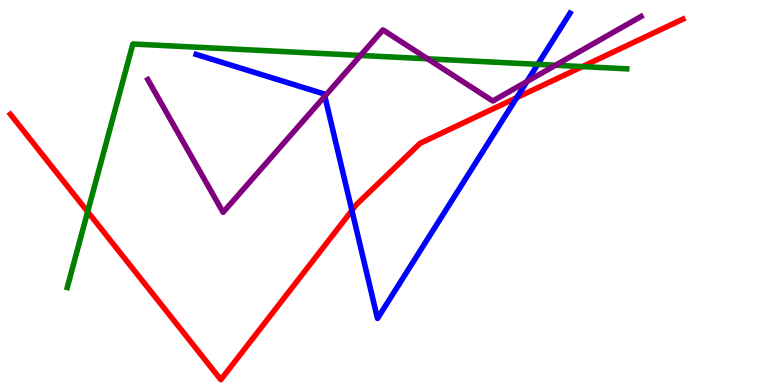[{'lines': ['blue', 'red'], 'intersections': [{'x': 4.54, 'y': 4.53}, {'x': 6.67, 'y': 7.46}]}, {'lines': ['green', 'red'], 'intersections': [{'x': 1.13, 'y': 4.5}, {'x': 7.52, 'y': 8.27}]}, {'lines': ['purple', 'red'], 'intersections': []}, {'lines': ['blue', 'green'], 'intersections': [{'x': 6.94, 'y': 8.33}]}, {'lines': ['blue', 'purple'], 'intersections': [{'x': 4.19, 'y': 7.5}, {'x': 6.8, 'y': 7.88}]}, {'lines': ['green', 'purple'], 'intersections': [{'x': 4.65, 'y': 8.56}, {'x': 5.52, 'y': 8.47}, {'x': 7.17, 'y': 8.31}]}]